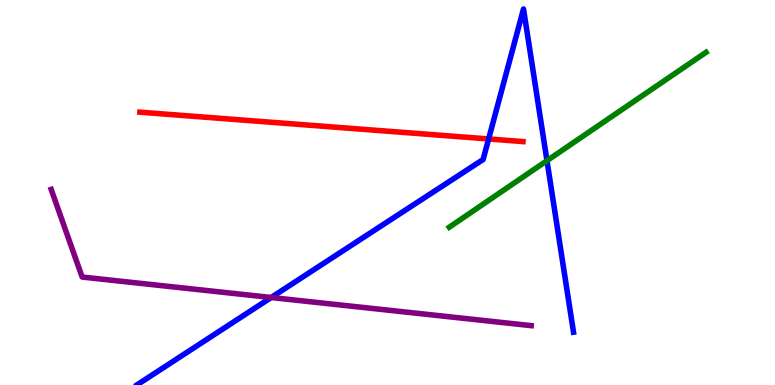[{'lines': ['blue', 'red'], 'intersections': [{'x': 6.3, 'y': 6.39}]}, {'lines': ['green', 'red'], 'intersections': []}, {'lines': ['purple', 'red'], 'intersections': []}, {'lines': ['blue', 'green'], 'intersections': [{'x': 7.06, 'y': 5.83}]}, {'lines': ['blue', 'purple'], 'intersections': [{'x': 3.5, 'y': 2.27}]}, {'lines': ['green', 'purple'], 'intersections': []}]